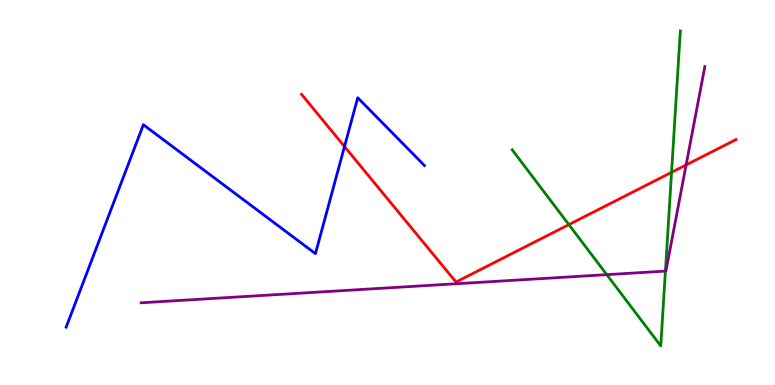[{'lines': ['blue', 'red'], 'intersections': [{'x': 4.45, 'y': 6.19}]}, {'lines': ['green', 'red'], 'intersections': [{'x': 7.34, 'y': 4.17}, {'x': 8.67, 'y': 5.52}]}, {'lines': ['purple', 'red'], 'intersections': [{'x': 8.85, 'y': 5.72}]}, {'lines': ['blue', 'green'], 'intersections': []}, {'lines': ['blue', 'purple'], 'intersections': []}, {'lines': ['green', 'purple'], 'intersections': [{'x': 7.83, 'y': 2.87}, {'x': 8.59, 'y': 2.96}]}]